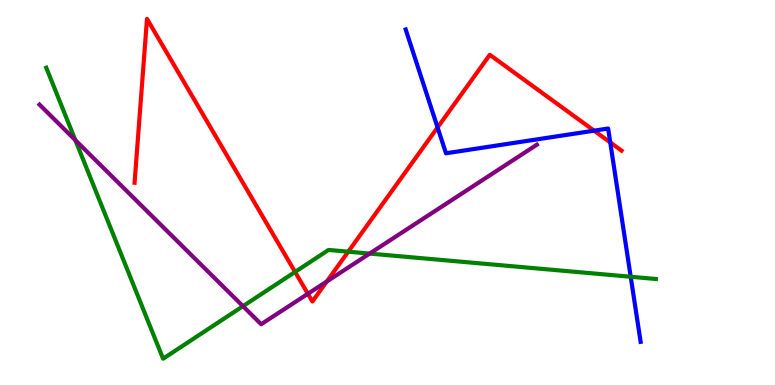[{'lines': ['blue', 'red'], 'intersections': [{'x': 5.65, 'y': 6.69}, {'x': 7.67, 'y': 6.61}, {'x': 7.87, 'y': 6.3}]}, {'lines': ['green', 'red'], 'intersections': [{'x': 3.81, 'y': 2.94}, {'x': 4.49, 'y': 3.46}]}, {'lines': ['purple', 'red'], 'intersections': [{'x': 3.97, 'y': 2.37}, {'x': 4.22, 'y': 2.69}]}, {'lines': ['blue', 'green'], 'intersections': [{'x': 8.14, 'y': 2.81}]}, {'lines': ['blue', 'purple'], 'intersections': []}, {'lines': ['green', 'purple'], 'intersections': [{'x': 0.972, 'y': 6.36}, {'x': 3.14, 'y': 2.05}, {'x': 4.77, 'y': 3.41}]}]